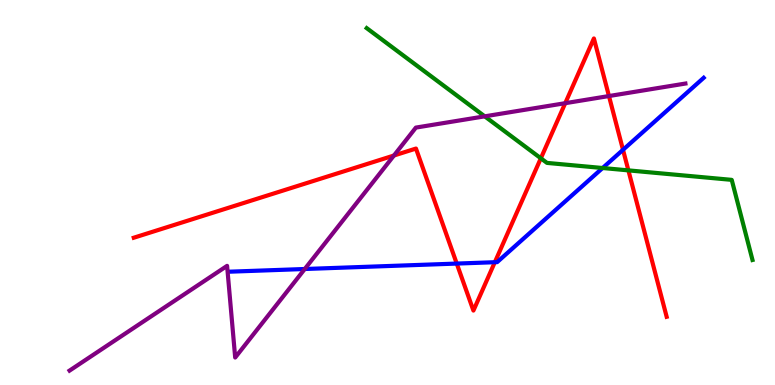[{'lines': ['blue', 'red'], 'intersections': [{'x': 5.89, 'y': 3.15}, {'x': 6.38, 'y': 3.19}, {'x': 8.04, 'y': 6.11}]}, {'lines': ['green', 'red'], 'intersections': [{'x': 6.98, 'y': 5.89}, {'x': 8.11, 'y': 5.57}]}, {'lines': ['purple', 'red'], 'intersections': [{'x': 5.08, 'y': 5.96}, {'x': 7.29, 'y': 7.32}, {'x': 7.86, 'y': 7.51}]}, {'lines': ['blue', 'green'], 'intersections': [{'x': 7.78, 'y': 5.64}]}, {'lines': ['blue', 'purple'], 'intersections': [{'x': 3.93, 'y': 3.01}]}, {'lines': ['green', 'purple'], 'intersections': [{'x': 6.25, 'y': 6.98}]}]